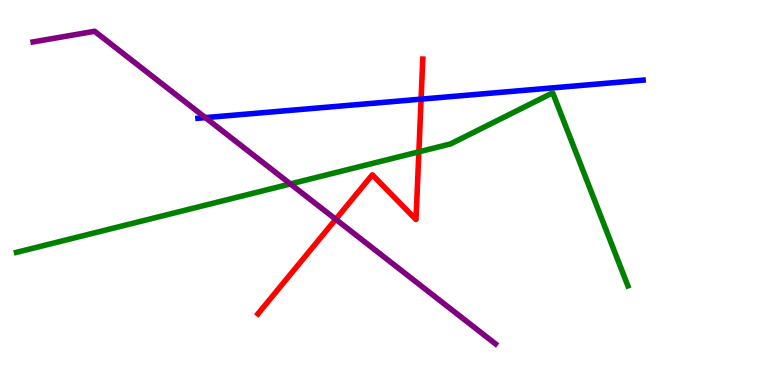[{'lines': ['blue', 'red'], 'intersections': [{'x': 5.43, 'y': 7.42}]}, {'lines': ['green', 'red'], 'intersections': [{'x': 5.4, 'y': 6.06}]}, {'lines': ['purple', 'red'], 'intersections': [{'x': 4.33, 'y': 4.3}]}, {'lines': ['blue', 'green'], 'intersections': []}, {'lines': ['blue', 'purple'], 'intersections': [{'x': 2.65, 'y': 6.94}]}, {'lines': ['green', 'purple'], 'intersections': [{'x': 3.75, 'y': 5.22}]}]